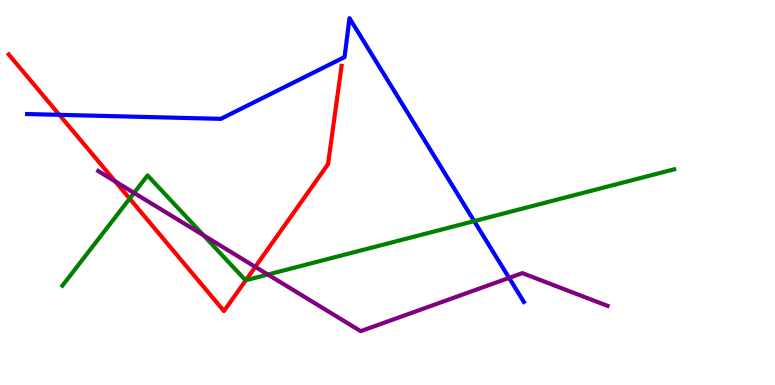[{'lines': ['blue', 'red'], 'intersections': [{'x': 0.766, 'y': 7.02}]}, {'lines': ['green', 'red'], 'intersections': [{'x': 1.67, 'y': 4.84}, {'x': 3.17, 'y': 2.72}]}, {'lines': ['purple', 'red'], 'intersections': [{'x': 1.49, 'y': 5.29}, {'x': 3.29, 'y': 3.07}]}, {'lines': ['blue', 'green'], 'intersections': [{'x': 6.12, 'y': 4.26}]}, {'lines': ['blue', 'purple'], 'intersections': [{'x': 6.57, 'y': 2.78}]}, {'lines': ['green', 'purple'], 'intersections': [{'x': 1.73, 'y': 4.99}, {'x': 2.63, 'y': 3.89}, {'x': 3.46, 'y': 2.87}]}]